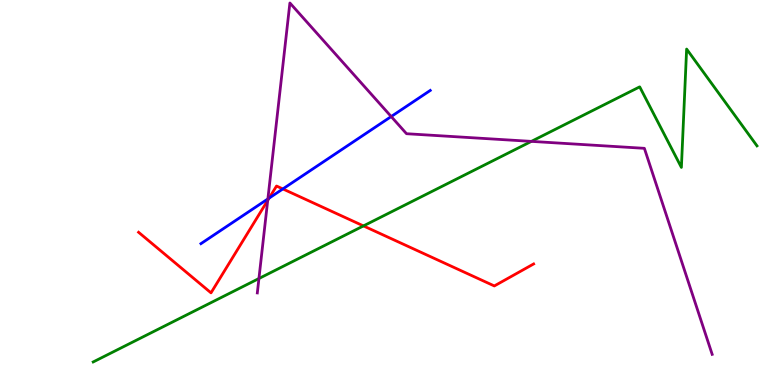[{'lines': ['blue', 'red'], 'intersections': [{'x': 3.47, 'y': 4.85}, {'x': 3.65, 'y': 5.09}]}, {'lines': ['green', 'red'], 'intersections': [{'x': 4.69, 'y': 4.13}]}, {'lines': ['purple', 'red'], 'intersections': [{'x': 3.45, 'y': 4.79}]}, {'lines': ['blue', 'green'], 'intersections': []}, {'lines': ['blue', 'purple'], 'intersections': [{'x': 3.46, 'y': 4.83}, {'x': 5.05, 'y': 6.97}]}, {'lines': ['green', 'purple'], 'intersections': [{'x': 3.34, 'y': 2.77}, {'x': 6.86, 'y': 6.33}]}]